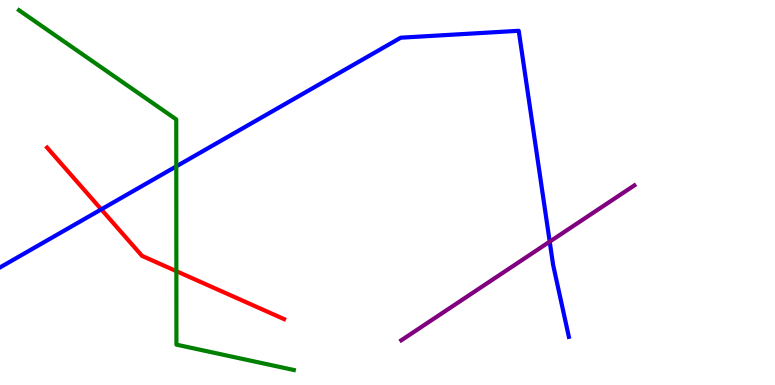[{'lines': ['blue', 'red'], 'intersections': [{'x': 1.31, 'y': 4.56}]}, {'lines': ['green', 'red'], 'intersections': [{'x': 2.28, 'y': 2.96}]}, {'lines': ['purple', 'red'], 'intersections': []}, {'lines': ['blue', 'green'], 'intersections': [{'x': 2.27, 'y': 5.68}]}, {'lines': ['blue', 'purple'], 'intersections': [{'x': 7.09, 'y': 3.72}]}, {'lines': ['green', 'purple'], 'intersections': []}]